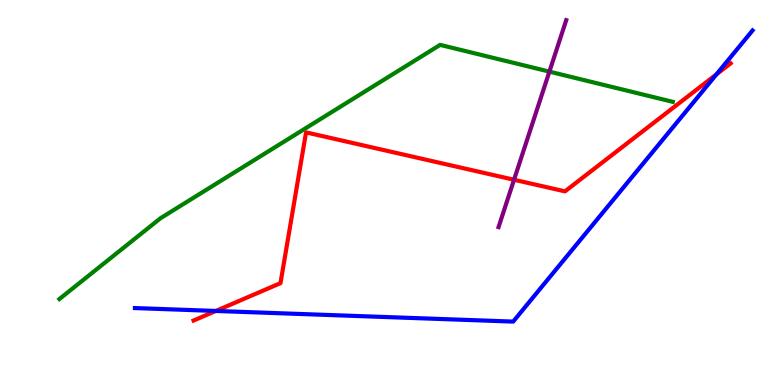[{'lines': ['blue', 'red'], 'intersections': [{'x': 2.78, 'y': 1.92}, {'x': 9.25, 'y': 8.07}]}, {'lines': ['green', 'red'], 'intersections': []}, {'lines': ['purple', 'red'], 'intersections': [{'x': 6.63, 'y': 5.33}]}, {'lines': ['blue', 'green'], 'intersections': []}, {'lines': ['blue', 'purple'], 'intersections': []}, {'lines': ['green', 'purple'], 'intersections': [{'x': 7.09, 'y': 8.14}]}]